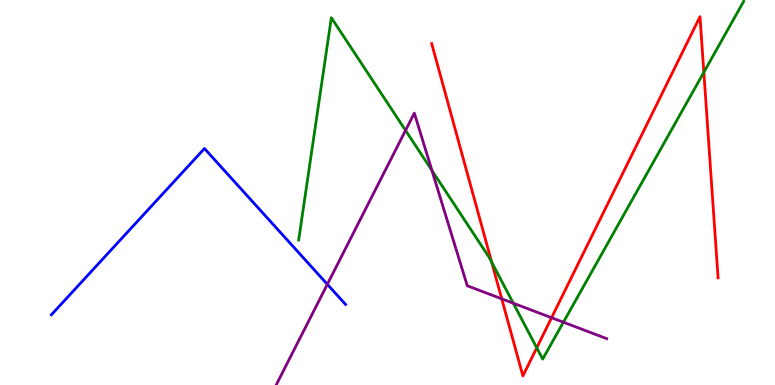[{'lines': ['blue', 'red'], 'intersections': []}, {'lines': ['green', 'red'], 'intersections': [{'x': 6.34, 'y': 3.19}, {'x': 6.93, 'y': 0.966}, {'x': 9.08, 'y': 8.12}]}, {'lines': ['purple', 'red'], 'intersections': [{'x': 6.47, 'y': 2.24}, {'x': 7.12, 'y': 1.75}]}, {'lines': ['blue', 'green'], 'intersections': []}, {'lines': ['blue', 'purple'], 'intersections': [{'x': 4.22, 'y': 2.62}]}, {'lines': ['green', 'purple'], 'intersections': [{'x': 5.23, 'y': 6.61}, {'x': 5.57, 'y': 5.57}, {'x': 6.62, 'y': 2.12}, {'x': 7.27, 'y': 1.63}]}]